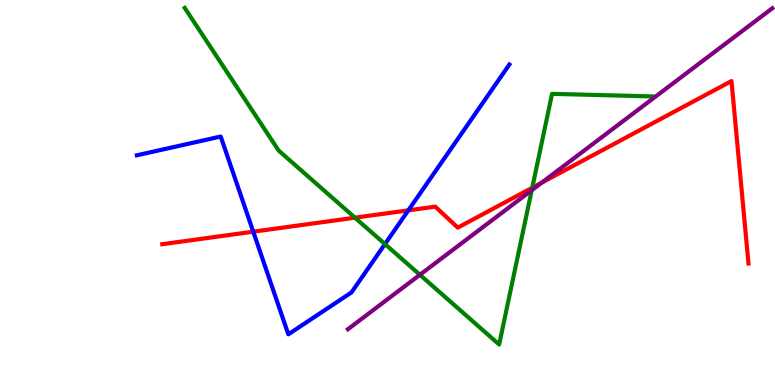[{'lines': ['blue', 'red'], 'intersections': [{'x': 3.27, 'y': 3.98}, {'x': 5.27, 'y': 4.54}]}, {'lines': ['green', 'red'], 'intersections': [{'x': 4.58, 'y': 4.35}, {'x': 6.87, 'y': 5.12}]}, {'lines': ['purple', 'red'], 'intersections': [{'x': 6.99, 'y': 5.25}]}, {'lines': ['blue', 'green'], 'intersections': [{'x': 4.97, 'y': 3.66}]}, {'lines': ['blue', 'purple'], 'intersections': []}, {'lines': ['green', 'purple'], 'intersections': [{'x': 5.42, 'y': 2.86}, {'x': 6.86, 'y': 5.06}]}]